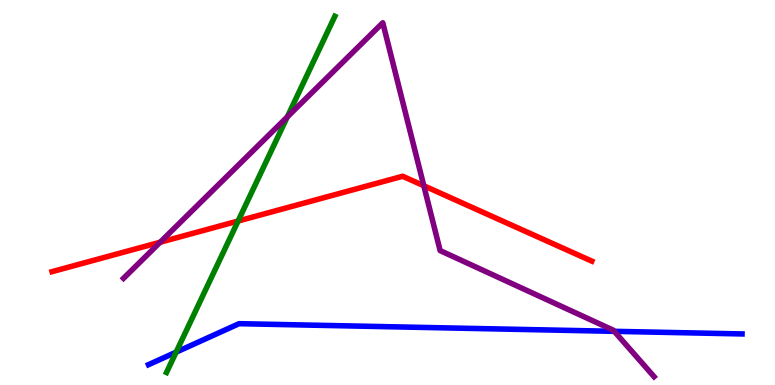[{'lines': ['blue', 'red'], 'intersections': []}, {'lines': ['green', 'red'], 'intersections': [{'x': 3.07, 'y': 4.26}]}, {'lines': ['purple', 'red'], 'intersections': [{'x': 2.07, 'y': 3.71}, {'x': 5.47, 'y': 5.18}]}, {'lines': ['blue', 'green'], 'intersections': [{'x': 2.27, 'y': 0.853}]}, {'lines': ['blue', 'purple'], 'intersections': [{'x': 7.93, 'y': 1.39}]}, {'lines': ['green', 'purple'], 'intersections': [{'x': 3.71, 'y': 6.96}]}]